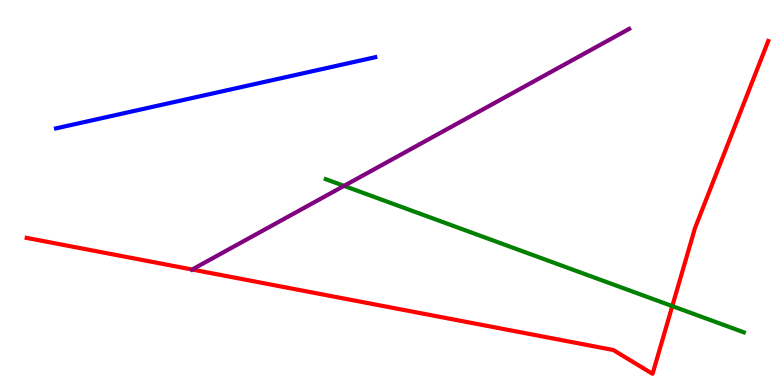[{'lines': ['blue', 'red'], 'intersections': []}, {'lines': ['green', 'red'], 'intersections': [{'x': 8.67, 'y': 2.05}]}, {'lines': ['purple', 'red'], 'intersections': [{'x': 2.48, 'y': 3.0}]}, {'lines': ['blue', 'green'], 'intersections': []}, {'lines': ['blue', 'purple'], 'intersections': []}, {'lines': ['green', 'purple'], 'intersections': [{'x': 4.44, 'y': 5.17}]}]